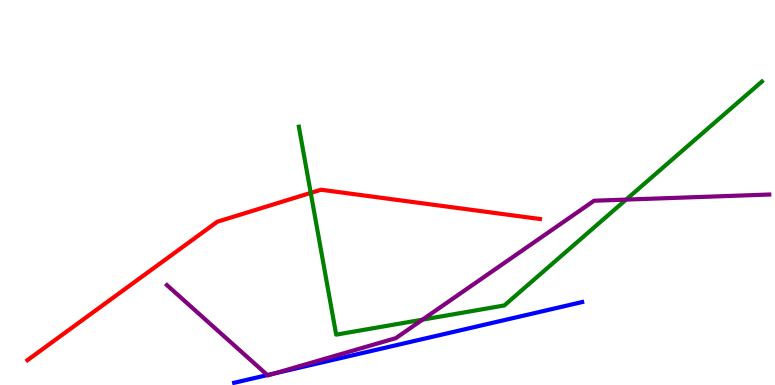[{'lines': ['blue', 'red'], 'intersections': []}, {'lines': ['green', 'red'], 'intersections': [{'x': 4.01, 'y': 4.99}]}, {'lines': ['purple', 'red'], 'intersections': []}, {'lines': ['blue', 'green'], 'intersections': []}, {'lines': ['blue', 'purple'], 'intersections': [{'x': 3.45, 'y': 0.258}, {'x': 3.54, 'y': 0.301}]}, {'lines': ['green', 'purple'], 'intersections': [{'x': 5.45, 'y': 1.7}, {'x': 8.08, 'y': 4.82}]}]